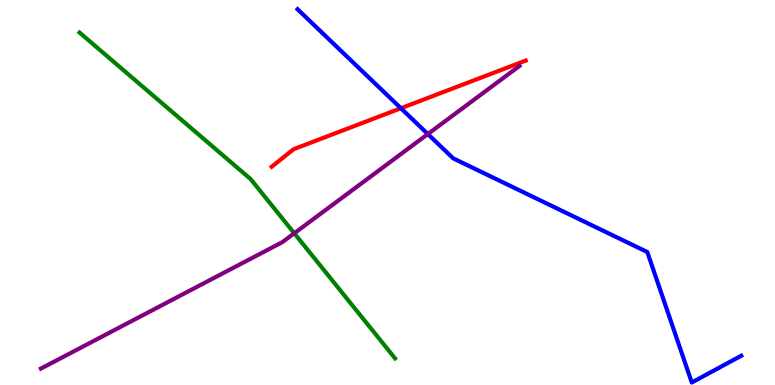[{'lines': ['blue', 'red'], 'intersections': [{'x': 5.17, 'y': 7.19}]}, {'lines': ['green', 'red'], 'intersections': []}, {'lines': ['purple', 'red'], 'intersections': []}, {'lines': ['blue', 'green'], 'intersections': []}, {'lines': ['blue', 'purple'], 'intersections': [{'x': 5.52, 'y': 6.52}]}, {'lines': ['green', 'purple'], 'intersections': [{'x': 3.8, 'y': 3.94}]}]